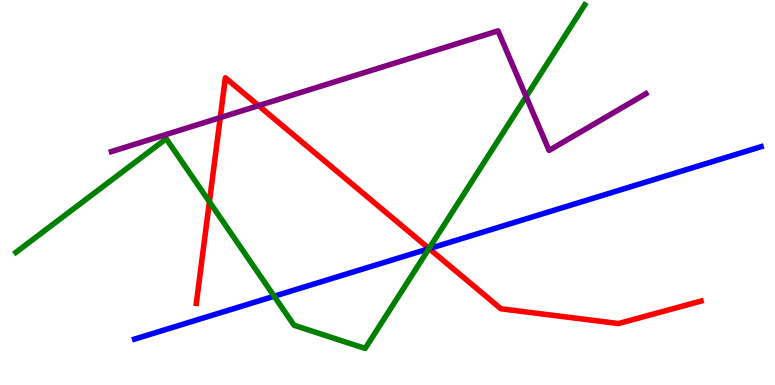[{'lines': ['blue', 'red'], 'intersections': [{'x': 5.54, 'y': 3.54}]}, {'lines': ['green', 'red'], 'intersections': [{'x': 2.7, 'y': 4.76}, {'x': 5.54, 'y': 3.54}]}, {'lines': ['purple', 'red'], 'intersections': [{'x': 2.84, 'y': 6.95}, {'x': 3.34, 'y': 7.26}]}, {'lines': ['blue', 'green'], 'intersections': [{'x': 3.54, 'y': 2.31}, {'x': 5.53, 'y': 3.54}]}, {'lines': ['blue', 'purple'], 'intersections': []}, {'lines': ['green', 'purple'], 'intersections': [{'x': 6.79, 'y': 7.49}]}]